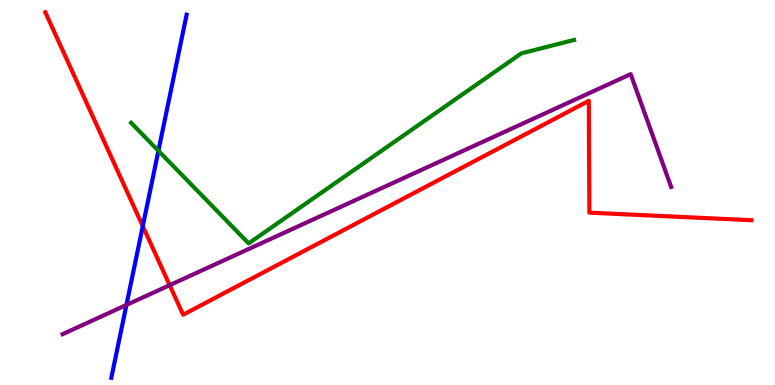[{'lines': ['blue', 'red'], 'intersections': [{'x': 1.84, 'y': 4.13}]}, {'lines': ['green', 'red'], 'intersections': []}, {'lines': ['purple', 'red'], 'intersections': [{'x': 2.19, 'y': 2.59}]}, {'lines': ['blue', 'green'], 'intersections': [{'x': 2.04, 'y': 6.08}]}, {'lines': ['blue', 'purple'], 'intersections': [{'x': 1.63, 'y': 2.08}]}, {'lines': ['green', 'purple'], 'intersections': []}]